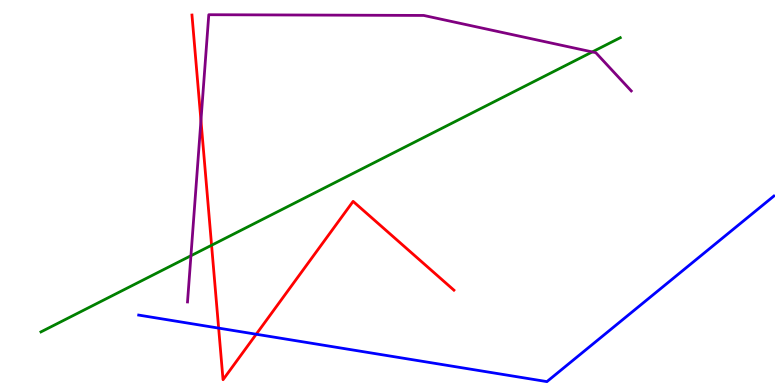[{'lines': ['blue', 'red'], 'intersections': [{'x': 2.82, 'y': 1.48}, {'x': 3.31, 'y': 1.32}]}, {'lines': ['green', 'red'], 'intersections': [{'x': 2.73, 'y': 3.63}]}, {'lines': ['purple', 'red'], 'intersections': [{'x': 2.59, 'y': 6.87}]}, {'lines': ['blue', 'green'], 'intersections': []}, {'lines': ['blue', 'purple'], 'intersections': []}, {'lines': ['green', 'purple'], 'intersections': [{'x': 2.46, 'y': 3.36}, {'x': 7.64, 'y': 8.65}]}]